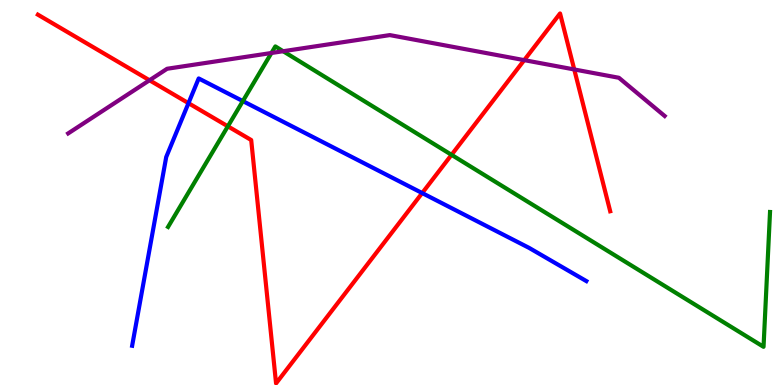[{'lines': ['blue', 'red'], 'intersections': [{'x': 2.43, 'y': 7.32}, {'x': 5.45, 'y': 4.99}]}, {'lines': ['green', 'red'], 'intersections': [{'x': 2.94, 'y': 6.72}, {'x': 5.83, 'y': 5.98}]}, {'lines': ['purple', 'red'], 'intersections': [{'x': 1.93, 'y': 7.92}, {'x': 6.76, 'y': 8.44}, {'x': 7.41, 'y': 8.2}]}, {'lines': ['blue', 'green'], 'intersections': [{'x': 3.13, 'y': 7.37}]}, {'lines': ['blue', 'purple'], 'intersections': []}, {'lines': ['green', 'purple'], 'intersections': [{'x': 3.5, 'y': 8.62}, {'x': 3.65, 'y': 8.67}]}]